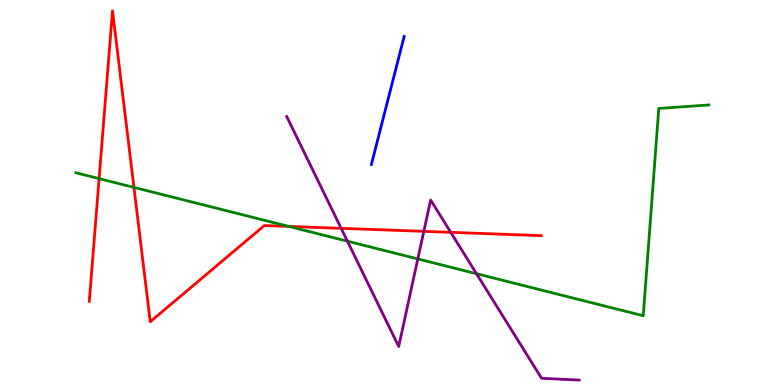[{'lines': ['blue', 'red'], 'intersections': []}, {'lines': ['green', 'red'], 'intersections': [{'x': 1.28, 'y': 5.36}, {'x': 1.73, 'y': 5.13}, {'x': 3.73, 'y': 4.12}]}, {'lines': ['purple', 'red'], 'intersections': [{'x': 4.4, 'y': 4.07}, {'x': 5.47, 'y': 3.99}, {'x': 5.82, 'y': 3.97}]}, {'lines': ['blue', 'green'], 'intersections': []}, {'lines': ['blue', 'purple'], 'intersections': []}, {'lines': ['green', 'purple'], 'intersections': [{'x': 4.48, 'y': 3.74}, {'x': 5.39, 'y': 3.27}, {'x': 6.15, 'y': 2.89}]}]